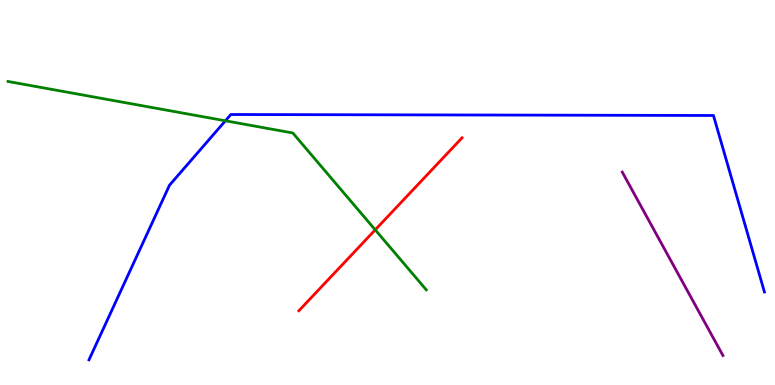[{'lines': ['blue', 'red'], 'intersections': []}, {'lines': ['green', 'red'], 'intersections': [{'x': 4.84, 'y': 4.03}]}, {'lines': ['purple', 'red'], 'intersections': []}, {'lines': ['blue', 'green'], 'intersections': [{'x': 2.91, 'y': 6.86}]}, {'lines': ['blue', 'purple'], 'intersections': []}, {'lines': ['green', 'purple'], 'intersections': []}]